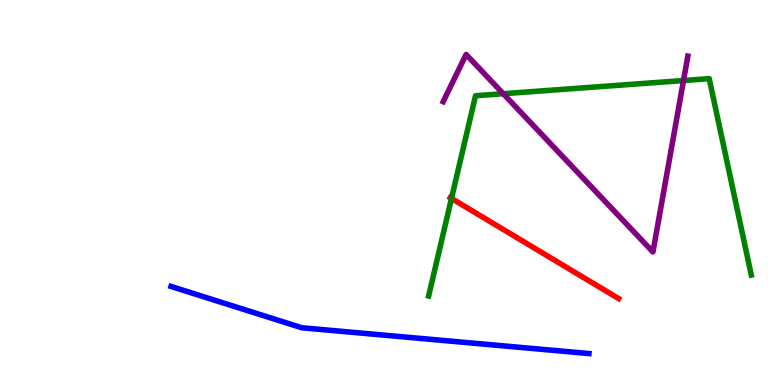[{'lines': ['blue', 'red'], 'intersections': []}, {'lines': ['green', 'red'], 'intersections': [{'x': 5.83, 'y': 4.85}]}, {'lines': ['purple', 'red'], 'intersections': []}, {'lines': ['blue', 'green'], 'intersections': []}, {'lines': ['blue', 'purple'], 'intersections': []}, {'lines': ['green', 'purple'], 'intersections': [{'x': 6.49, 'y': 7.57}, {'x': 8.82, 'y': 7.91}]}]